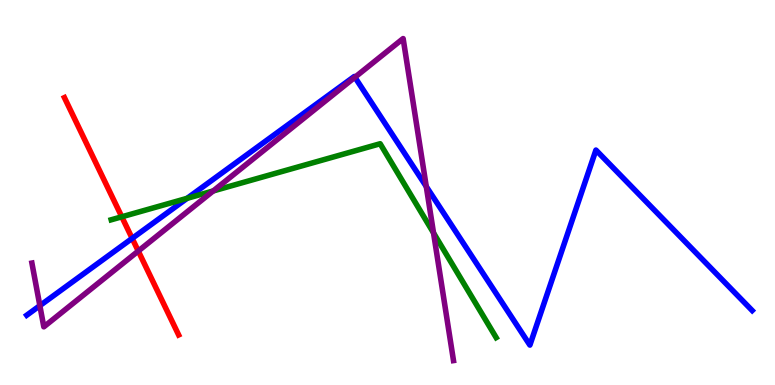[{'lines': ['blue', 'red'], 'intersections': [{'x': 1.71, 'y': 3.81}]}, {'lines': ['green', 'red'], 'intersections': [{'x': 1.57, 'y': 4.37}]}, {'lines': ['purple', 'red'], 'intersections': [{'x': 1.78, 'y': 3.48}]}, {'lines': ['blue', 'green'], 'intersections': [{'x': 2.41, 'y': 4.85}]}, {'lines': ['blue', 'purple'], 'intersections': [{'x': 0.514, 'y': 2.06}, {'x': 4.58, 'y': 7.99}, {'x': 5.5, 'y': 5.16}]}, {'lines': ['green', 'purple'], 'intersections': [{'x': 2.75, 'y': 5.04}, {'x': 5.59, 'y': 3.95}]}]